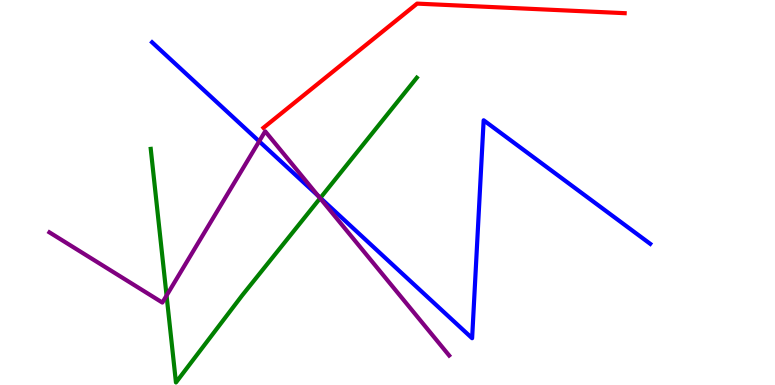[{'lines': ['blue', 'red'], 'intersections': []}, {'lines': ['green', 'red'], 'intersections': []}, {'lines': ['purple', 'red'], 'intersections': []}, {'lines': ['blue', 'green'], 'intersections': [{'x': 4.13, 'y': 4.86}]}, {'lines': ['blue', 'purple'], 'intersections': [{'x': 3.34, 'y': 6.33}, {'x': 4.11, 'y': 4.91}]}, {'lines': ['green', 'purple'], 'intersections': [{'x': 2.15, 'y': 2.32}, {'x': 4.13, 'y': 4.85}]}]